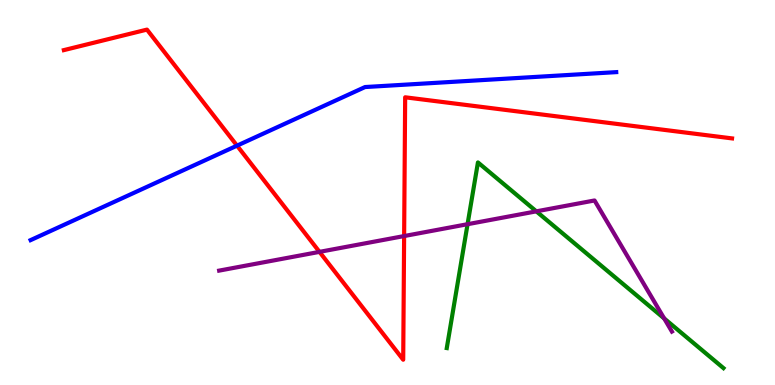[{'lines': ['blue', 'red'], 'intersections': [{'x': 3.06, 'y': 6.22}]}, {'lines': ['green', 'red'], 'intersections': []}, {'lines': ['purple', 'red'], 'intersections': [{'x': 4.12, 'y': 3.46}, {'x': 5.21, 'y': 3.87}]}, {'lines': ['blue', 'green'], 'intersections': []}, {'lines': ['blue', 'purple'], 'intersections': []}, {'lines': ['green', 'purple'], 'intersections': [{'x': 6.03, 'y': 4.18}, {'x': 6.92, 'y': 4.51}, {'x': 8.57, 'y': 1.73}]}]